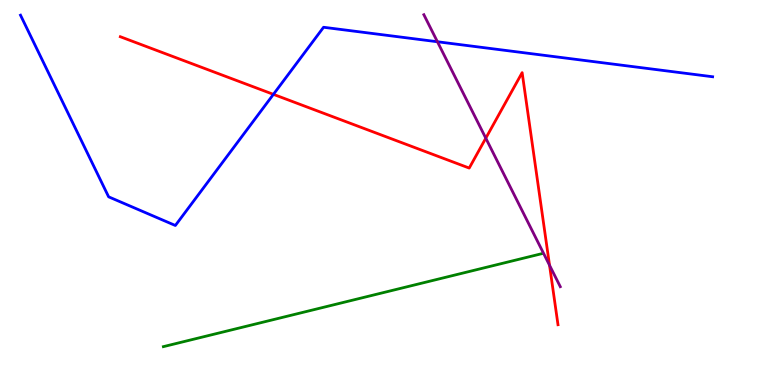[{'lines': ['blue', 'red'], 'intersections': [{'x': 3.53, 'y': 7.55}]}, {'lines': ['green', 'red'], 'intersections': []}, {'lines': ['purple', 'red'], 'intersections': [{'x': 6.27, 'y': 6.41}, {'x': 7.09, 'y': 3.11}]}, {'lines': ['blue', 'green'], 'intersections': []}, {'lines': ['blue', 'purple'], 'intersections': [{'x': 5.64, 'y': 8.92}]}, {'lines': ['green', 'purple'], 'intersections': []}]